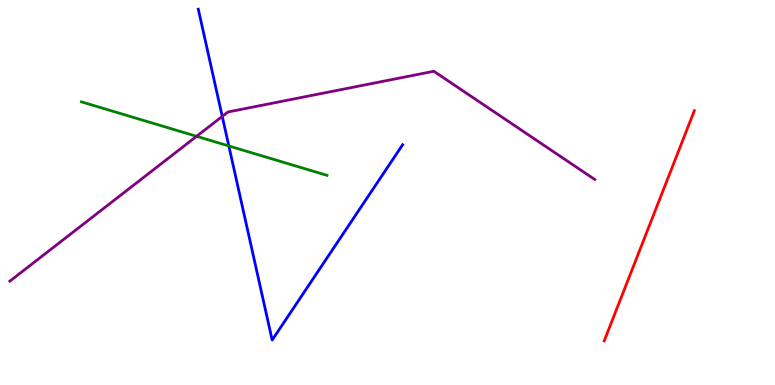[{'lines': ['blue', 'red'], 'intersections': []}, {'lines': ['green', 'red'], 'intersections': []}, {'lines': ['purple', 'red'], 'intersections': []}, {'lines': ['blue', 'green'], 'intersections': [{'x': 2.95, 'y': 6.21}]}, {'lines': ['blue', 'purple'], 'intersections': [{'x': 2.87, 'y': 6.98}]}, {'lines': ['green', 'purple'], 'intersections': [{'x': 2.54, 'y': 6.46}]}]